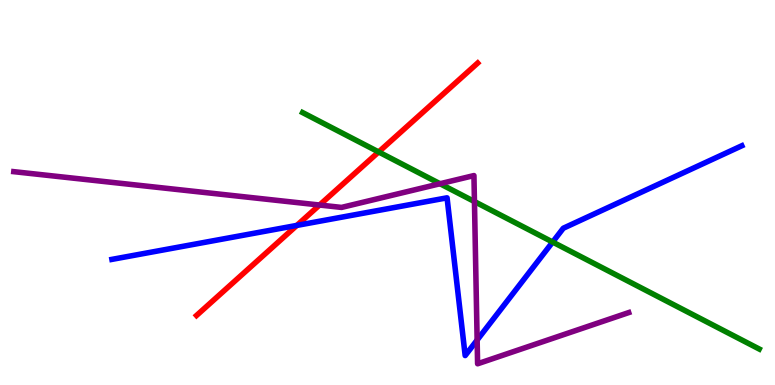[{'lines': ['blue', 'red'], 'intersections': [{'x': 3.83, 'y': 4.15}]}, {'lines': ['green', 'red'], 'intersections': [{'x': 4.89, 'y': 6.05}]}, {'lines': ['purple', 'red'], 'intersections': [{'x': 4.12, 'y': 4.67}]}, {'lines': ['blue', 'green'], 'intersections': [{'x': 7.13, 'y': 3.71}]}, {'lines': ['blue', 'purple'], 'intersections': [{'x': 6.16, 'y': 1.17}]}, {'lines': ['green', 'purple'], 'intersections': [{'x': 5.68, 'y': 5.23}, {'x': 6.12, 'y': 4.76}]}]